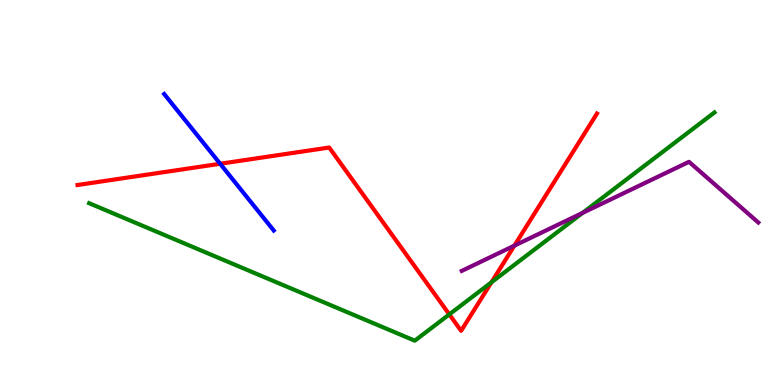[{'lines': ['blue', 'red'], 'intersections': [{'x': 2.84, 'y': 5.75}]}, {'lines': ['green', 'red'], 'intersections': [{'x': 5.8, 'y': 1.83}, {'x': 6.34, 'y': 2.67}]}, {'lines': ['purple', 'red'], 'intersections': [{'x': 6.64, 'y': 3.62}]}, {'lines': ['blue', 'green'], 'intersections': []}, {'lines': ['blue', 'purple'], 'intersections': []}, {'lines': ['green', 'purple'], 'intersections': [{'x': 7.52, 'y': 4.47}]}]